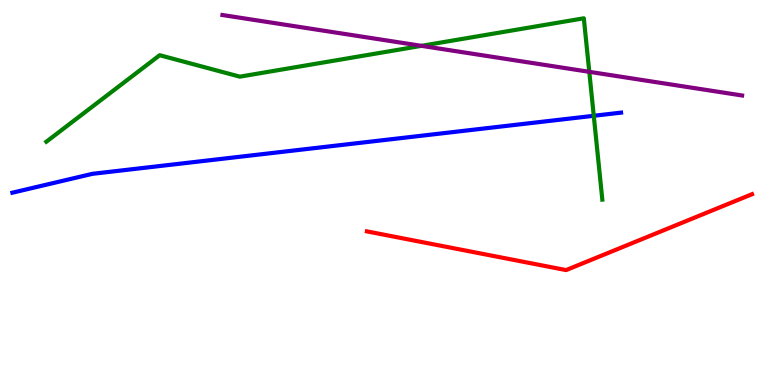[{'lines': ['blue', 'red'], 'intersections': []}, {'lines': ['green', 'red'], 'intersections': []}, {'lines': ['purple', 'red'], 'intersections': []}, {'lines': ['blue', 'green'], 'intersections': [{'x': 7.66, 'y': 6.99}]}, {'lines': ['blue', 'purple'], 'intersections': []}, {'lines': ['green', 'purple'], 'intersections': [{'x': 5.44, 'y': 8.81}, {'x': 7.6, 'y': 8.13}]}]